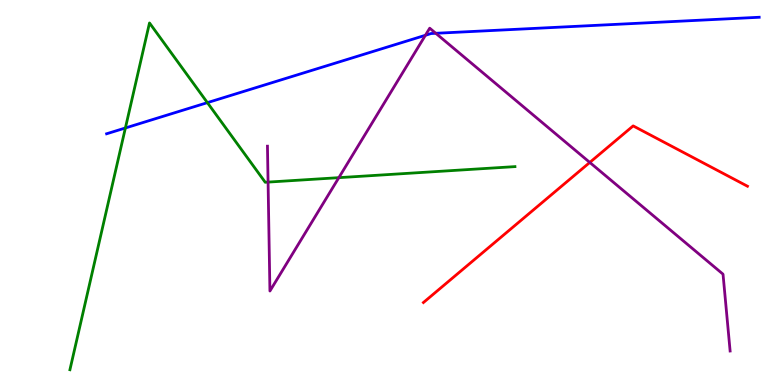[{'lines': ['blue', 'red'], 'intersections': []}, {'lines': ['green', 'red'], 'intersections': []}, {'lines': ['purple', 'red'], 'intersections': [{'x': 7.61, 'y': 5.78}]}, {'lines': ['blue', 'green'], 'intersections': [{'x': 1.62, 'y': 6.68}, {'x': 2.68, 'y': 7.33}]}, {'lines': ['blue', 'purple'], 'intersections': [{'x': 5.49, 'y': 9.08}, {'x': 5.62, 'y': 9.14}]}, {'lines': ['green', 'purple'], 'intersections': [{'x': 3.46, 'y': 5.27}, {'x': 4.37, 'y': 5.39}]}]